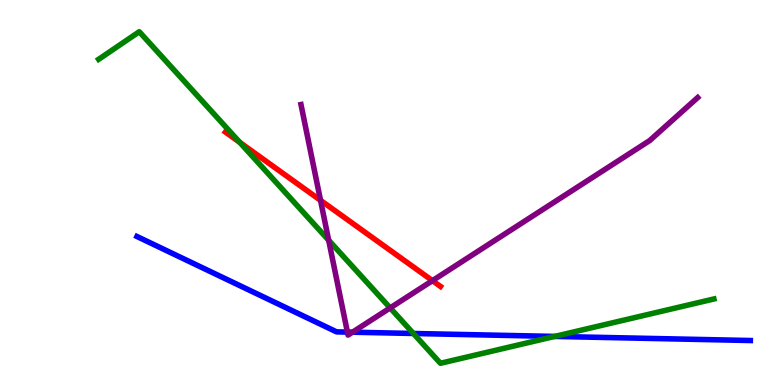[{'lines': ['blue', 'red'], 'intersections': []}, {'lines': ['green', 'red'], 'intersections': [{'x': 3.09, 'y': 6.3}]}, {'lines': ['purple', 'red'], 'intersections': [{'x': 4.14, 'y': 4.8}, {'x': 5.58, 'y': 2.71}]}, {'lines': ['blue', 'green'], 'intersections': [{'x': 5.33, 'y': 1.34}, {'x': 7.16, 'y': 1.26}]}, {'lines': ['blue', 'purple'], 'intersections': [{'x': 4.48, 'y': 1.37}, {'x': 4.55, 'y': 1.37}]}, {'lines': ['green', 'purple'], 'intersections': [{'x': 4.24, 'y': 3.76}, {'x': 5.03, 'y': 2.0}]}]